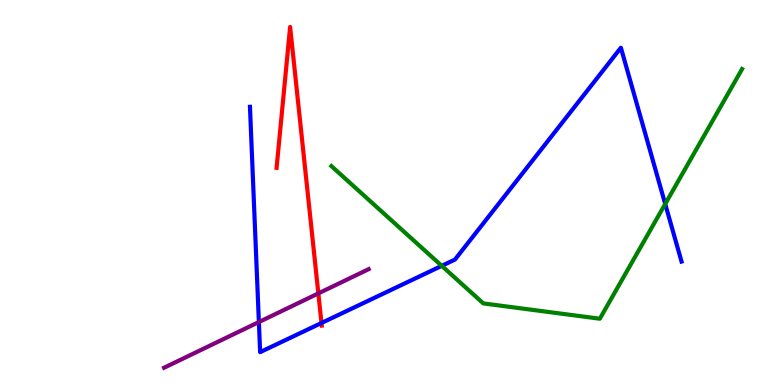[{'lines': ['blue', 'red'], 'intersections': [{'x': 4.15, 'y': 1.61}]}, {'lines': ['green', 'red'], 'intersections': []}, {'lines': ['purple', 'red'], 'intersections': [{'x': 4.11, 'y': 2.38}]}, {'lines': ['blue', 'green'], 'intersections': [{'x': 5.7, 'y': 3.1}, {'x': 8.58, 'y': 4.7}]}, {'lines': ['blue', 'purple'], 'intersections': [{'x': 3.34, 'y': 1.64}]}, {'lines': ['green', 'purple'], 'intersections': []}]